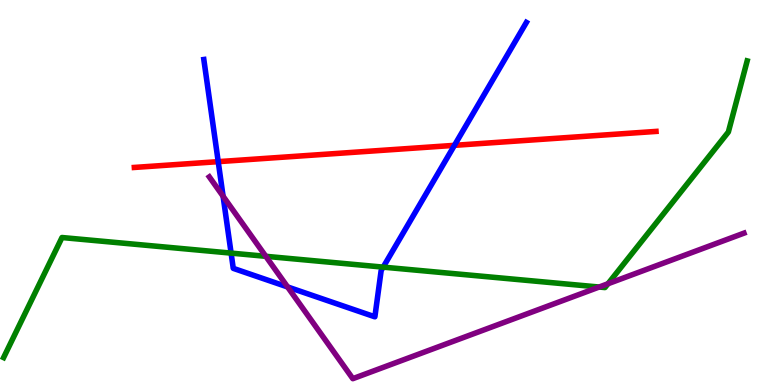[{'lines': ['blue', 'red'], 'intersections': [{'x': 2.82, 'y': 5.8}, {'x': 5.86, 'y': 6.22}]}, {'lines': ['green', 'red'], 'intersections': []}, {'lines': ['purple', 'red'], 'intersections': []}, {'lines': ['blue', 'green'], 'intersections': [{'x': 2.98, 'y': 3.43}, {'x': 4.94, 'y': 3.06}]}, {'lines': ['blue', 'purple'], 'intersections': [{'x': 2.88, 'y': 4.9}, {'x': 3.71, 'y': 2.55}]}, {'lines': ['green', 'purple'], 'intersections': [{'x': 3.43, 'y': 3.34}, {'x': 7.73, 'y': 2.54}, {'x': 7.85, 'y': 2.63}]}]